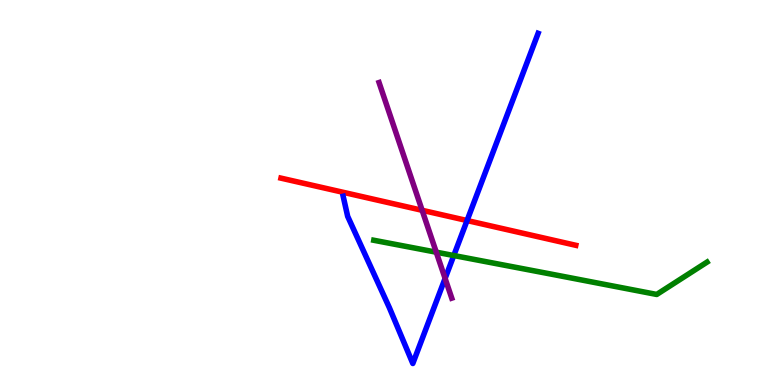[{'lines': ['blue', 'red'], 'intersections': [{'x': 6.03, 'y': 4.27}]}, {'lines': ['green', 'red'], 'intersections': []}, {'lines': ['purple', 'red'], 'intersections': [{'x': 5.45, 'y': 4.54}]}, {'lines': ['blue', 'green'], 'intersections': [{'x': 5.86, 'y': 3.36}]}, {'lines': ['blue', 'purple'], 'intersections': [{'x': 5.74, 'y': 2.77}]}, {'lines': ['green', 'purple'], 'intersections': [{'x': 5.63, 'y': 3.45}]}]